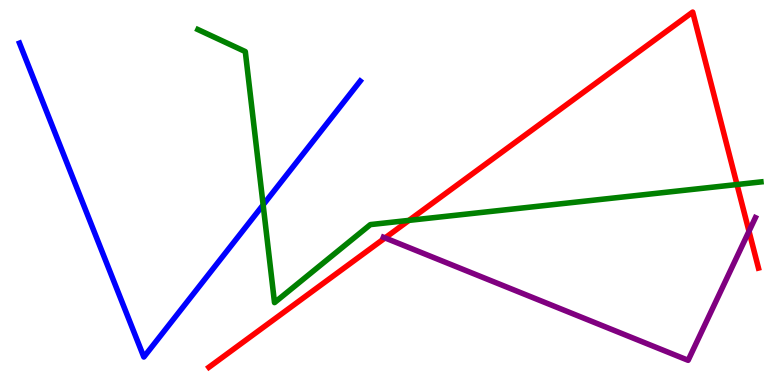[{'lines': ['blue', 'red'], 'intersections': []}, {'lines': ['green', 'red'], 'intersections': [{'x': 5.28, 'y': 4.28}, {'x': 9.51, 'y': 5.21}]}, {'lines': ['purple', 'red'], 'intersections': [{'x': 4.97, 'y': 3.82}, {'x': 9.66, 'y': 3.99}]}, {'lines': ['blue', 'green'], 'intersections': [{'x': 3.4, 'y': 4.68}]}, {'lines': ['blue', 'purple'], 'intersections': []}, {'lines': ['green', 'purple'], 'intersections': []}]